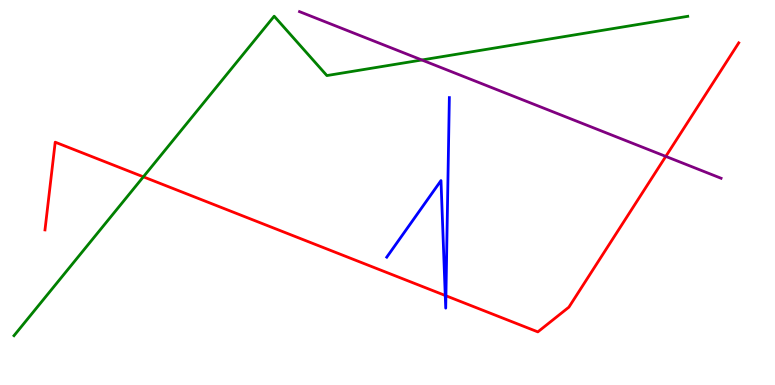[{'lines': ['blue', 'red'], 'intersections': [{'x': 5.75, 'y': 2.33}, {'x': 5.75, 'y': 2.32}]}, {'lines': ['green', 'red'], 'intersections': [{'x': 1.85, 'y': 5.41}]}, {'lines': ['purple', 'red'], 'intersections': [{'x': 8.59, 'y': 5.94}]}, {'lines': ['blue', 'green'], 'intersections': []}, {'lines': ['blue', 'purple'], 'intersections': []}, {'lines': ['green', 'purple'], 'intersections': [{'x': 5.44, 'y': 8.44}]}]